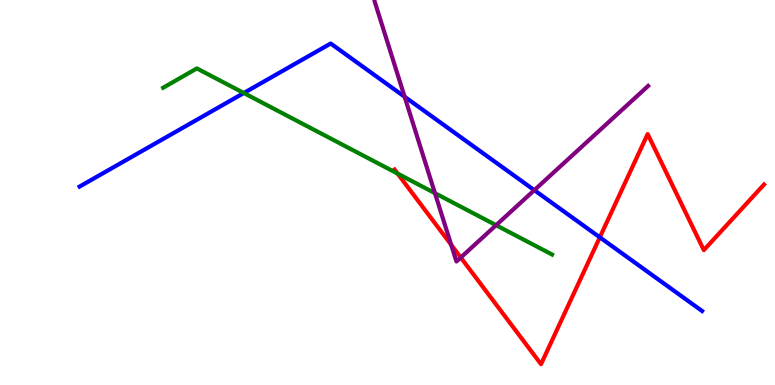[{'lines': ['blue', 'red'], 'intersections': [{'x': 7.74, 'y': 3.84}]}, {'lines': ['green', 'red'], 'intersections': [{'x': 5.13, 'y': 5.49}]}, {'lines': ['purple', 'red'], 'intersections': [{'x': 5.82, 'y': 3.64}, {'x': 5.95, 'y': 3.31}]}, {'lines': ['blue', 'green'], 'intersections': [{'x': 3.15, 'y': 7.58}]}, {'lines': ['blue', 'purple'], 'intersections': [{'x': 5.22, 'y': 7.49}, {'x': 6.89, 'y': 5.06}]}, {'lines': ['green', 'purple'], 'intersections': [{'x': 5.61, 'y': 4.98}, {'x': 6.4, 'y': 4.15}]}]